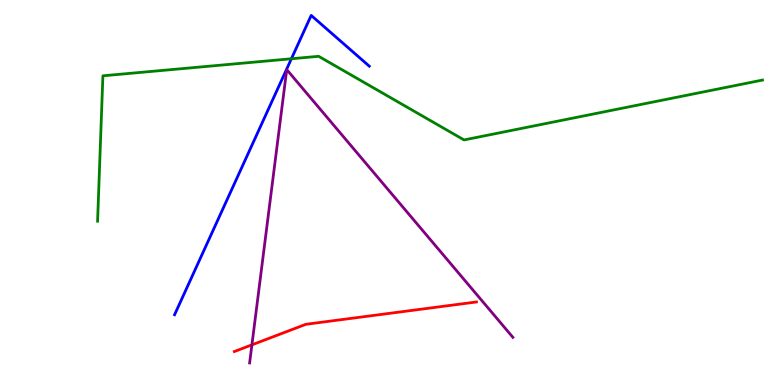[{'lines': ['blue', 'red'], 'intersections': []}, {'lines': ['green', 'red'], 'intersections': []}, {'lines': ['purple', 'red'], 'intersections': [{'x': 3.25, 'y': 1.04}]}, {'lines': ['blue', 'green'], 'intersections': [{'x': 3.76, 'y': 8.47}]}, {'lines': ['blue', 'purple'], 'intersections': []}, {'lines': ['green', 'purple'], 'intersections': []}]